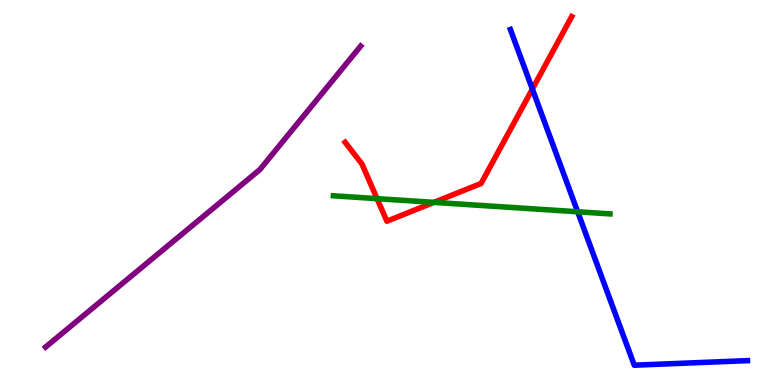[{'lines': ['blue', 'red'], 'intersections': [{'x': 6.87, 'y': 7.69}]}, {'lines': ['green', 'red'], 'intersections': [{'x': 4.87, 'y': 4.84}, {'x': 5.6, 'y': 4.74}]}, {'lines': ['purple', 'red'], 'intersections': []}, {'lines': ['blue', 'green'], 'intersections': [{'x': 7.45, 'y': 4.5}]}, {'lines': ['blue', 'purple'], 'intersections': []}, {'lines': ['green', 'purple'], 'intersections': []}]